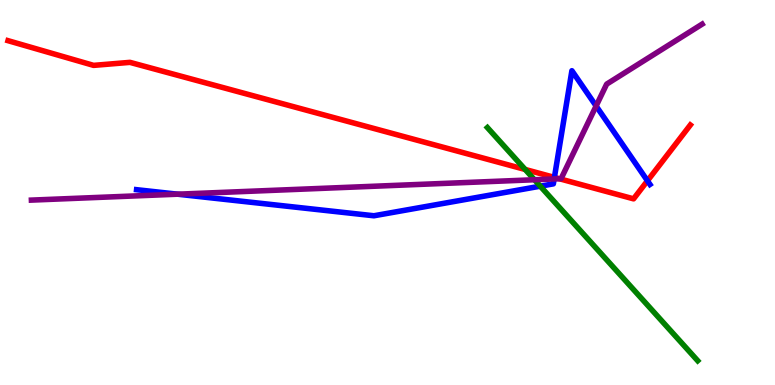[{'lines': ['blue', 'red'], 'intersections': [{'x': 7.15, 'y': 5.39}, {'x': 8.35, 'y': 5.3}]}, {'lines': ['green', 'red'], 'intersections': [{'x': 6.78, 'y': 5.6}]}, {'lines': ['purple', 'red'], 'intersections': [{'x': 7.22, 'y': 5.36}]}, {'lines': ['blue', 'green'], 'intersections': [{'x': 6.97, 'y': 5.16}]}, {'lines': ['blue', 'purple'], 'intersections': [{'x': 2.29, 'y': 4.96}, {'x': 7.15, 'y': 5.35}, {'x': 7.69, 'y': 7.25}]}, {'lines': ['green', 'purple'], 'intersections': [{'x': 6.9, 'y': 5.33}]}]